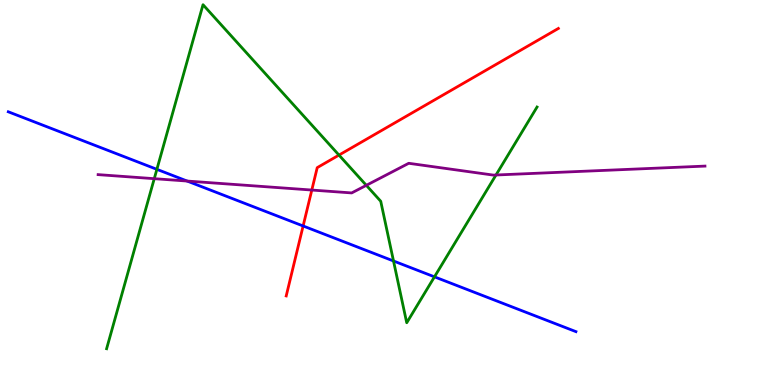[{'lines': ['blue', 'red'], 'intersections': [{'x': 3.91, 'y': 4.13}]}, {'lines': ['green', 'red'], 'intersections': [{'x': 4.37, 'y': 5.97}]}, {'lines': ['purple', 'red'], 'intersections': [{'x': 4.02, 'y': 5.06}]}, {'lines': ['blue', 'green'], 'intersections': [{'x': 2.02, 'y': 5.6}, {'x': 5.08, 'y': 3.22}, {'x': 5.61, 'y': 2.81}]}, {'lines': ['blue', 'purple'], 'intersections': [{'x': 2.41, 'y': 5.3}]}, {'lines': ['green', 'purple'], 'intersections': [{'x': 1.99, 'y': 5.36}, {'x': 4.73, 'y': 5.19}, {'x': 6.4, 'y': 5.45}]}]